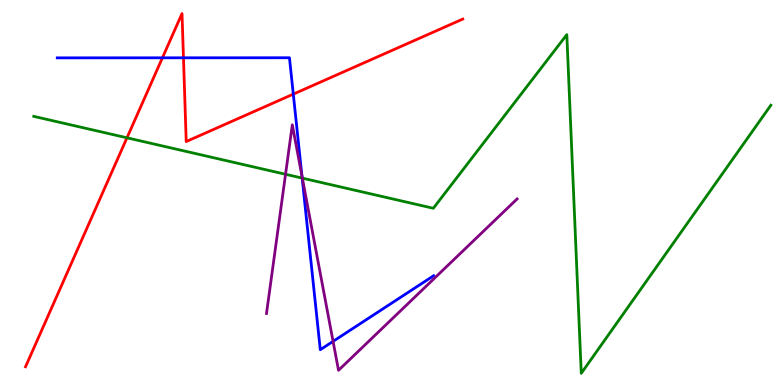[{'lines': ['blue', 'red'], 'intersections': [{'x': 2.1, 'y': 8.5}, {'x': 2.37, 'y': 8.5}, {'x': 3.78, 'y': 7.55}]}, {'lines': ['green', 'red'], 'intersections': [{'x': 1.64, 'y': 6.42}]}, {'lines': ['purple', 'red'], 'intersections': []}, {'lines': ['blue', 'green'], 'intersections': [{'x': 3.9, 'y': 5.37}]}, {'lines': ['blue', 'purple'], 'intersections': [{'x': 3.9, 'y': 5.43}, {'x': 4.3, 'y': 1.13}]}, {'lines': ['green', 'purple'], 'intersections': [{'x': 3.68, 'y': 5.47}, {'x': 3.9, 'y': 5.37}]}]